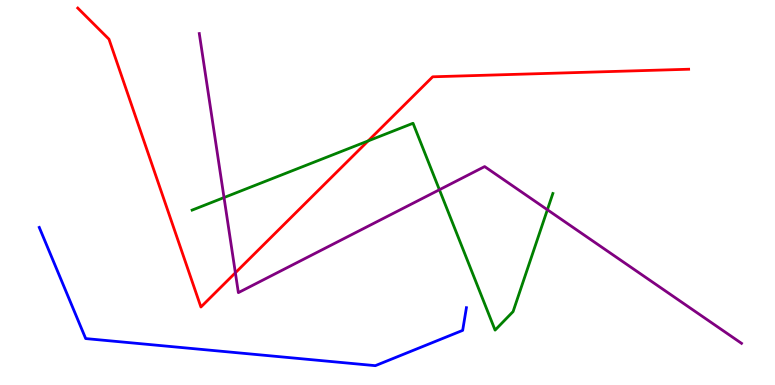[{'lines': ['blue', 'red'], 'intersections': []}, {'lines': ['green', 'red'], 'intersections': [{'x': 4.75, 'y': 6.34}]}, {'lines': ['purple', 'red'], 'intersections': [{'x': 3.04, 'y': 2.91}]}, {'lines': ['blue', 'green'], 'intersections': []}, {'lines': ['blue', 'purple'], 'intersections': []}, {'lines': ['green', 'purple'], 'intersections': [{'x': 2.89, 'y': 4.87}, {'x': 5.67, 'y': 5.07}, {'x': 7.06, 'y': 4.55}]}]